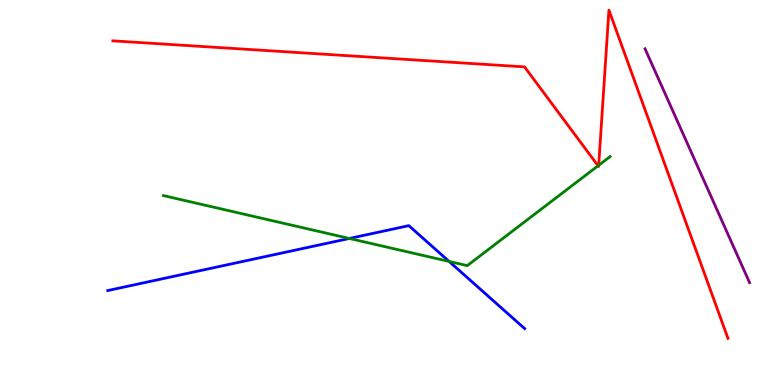[{'lines': ['blue', 'red'], 'intersections': []}, {'lines': ['green', 'red'], 'intersections': [{'x': 7.72, 'y': 5.69}, {'x': 7.72, 'y': 5.71}]}, {'lines': ['purple', 'red'], 'intersections': []}, {'lines': ['blue', 'green'], 'intersections': [{'x': 4.51, 'y': 3.81}, {'x': 5.8, 'y': 3.21}]}, {'lines': ['blue', 'purple'], 'intersections': []}, {'lines': ['green', 'purple'], 'intersections': []}]